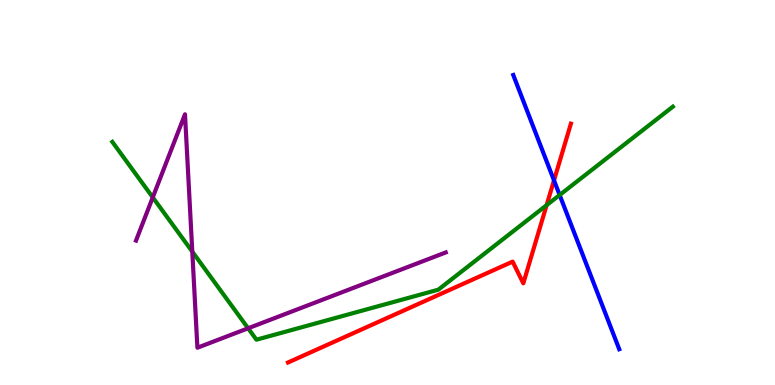[{'lines': ['blue', 'red'], 'intersections': [{'x': 7.15, 'y': 5.31}]}, {'lines': ['green', 'red'], 'intersections': [{'x': 7.05, 'y': 4.67}]}, {'lines': ['purple', 'red'], 'intersections': []}, {'lines': ['blue', 'green'], 'intersections': [{'x': 7.22, 'y': 4.93}]}, {'lines': ['blue', 'purple'], 'intersections': []}, {'lines': ['green', 'purple'], 'intersections': [{'x': 1.97, 'y': 4.87}, {'x': 2.48, 'y': 3.46}, {'x': 3.2, 'y': 1.47}]}]